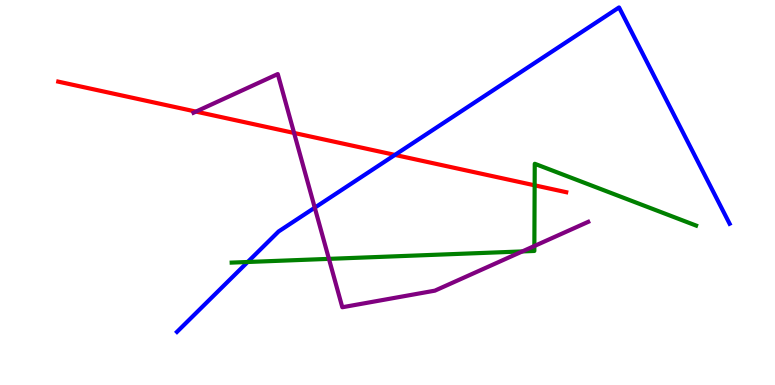[{'lines': ['blue', 'red'], 'intersections': [{'x': 5.1, 'y': 5.98}]}, {'lines': ['green', 'red'], 'intersections': [{'x': 6.9, 'y': 5.19}]}, {'lines': ['purple', 'red'], 'intersections': [{'x': 2.53, 'y': 7.1}, {'x': 3.79, 'y': 6.55}]}, {'lines': ['blue', 'green'], 'intersections': [{'x': 3.2, 'y': 3.2}]}, {'lines': ['blue', 'purple'], 'intersections': [{'x': 4.06, 'y': 4.61}]}, {'lines': ['green', 'purple'], 'intersections': [{'x': 4.24, 'y': 3.28}, {'x': 6.74, 'y': 3.47}, {'x': 6.89, 'y': 3.61}]}]